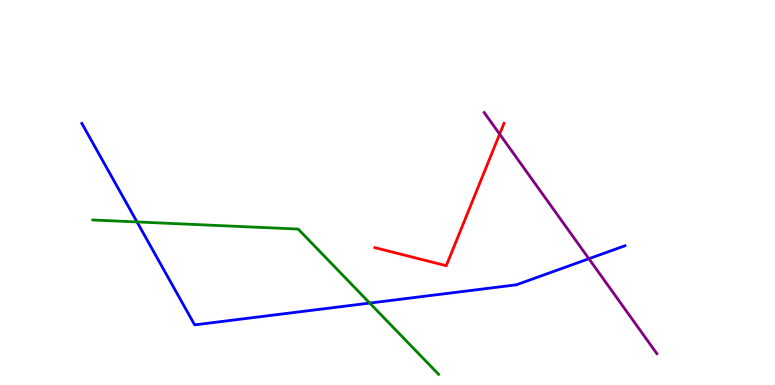[{'lines': ['blue', 'red'], 'intersections': []}, {'lines': ['green', 'red'], 'intersections': []}, {'lines': ['purple', 'red'], 'intersections': [{'x': 6.45, 'y': 6.52}]}, {'lines': ['blue', 'green'], 'intersections': [{'x': 1.77, 'y': 4.24}, {'x': 4.77, 'y': 2.13}]}, {'lines': ['blue', 'purple'], 'intersections': [{'x': 7.6, 'y': 3.28}]}, {'lines': ['green', 'purple'], 'intersections': []}]